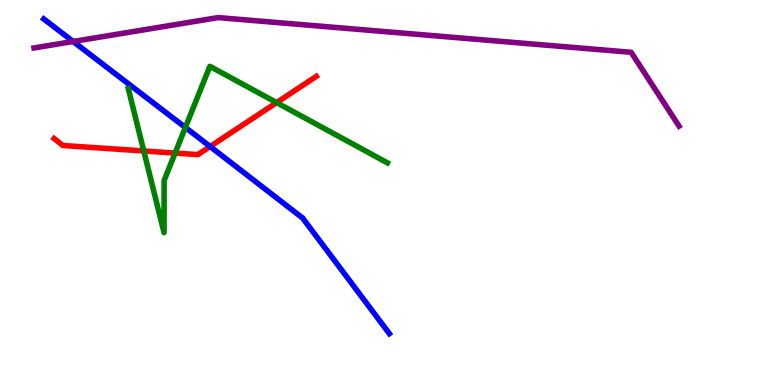[{'lines': ['blue', 'red'], 'intersections': [{'x': 2.71, 'y': 6.19}]}, {'lines': ['green', 'red'], 'intersections': [{'x': 1.86, 'y': 6.08}, {'x': 2.26, 'y': 6.02}, {'x': 3.57, 'y': 7.34}]}, {'lines': ['purple', 'red'], 'intersections': []}, {'lines': ['blue', 'green'], 'intersections': [{'x': 2.39, 'y': 6.69}]}, {'lines': ['blue', 'purple'], 'intersections': [{'x': 0.944, 'y': 8.92}]}, {'lines': ['green', 'purple'], 'intersections': []}]